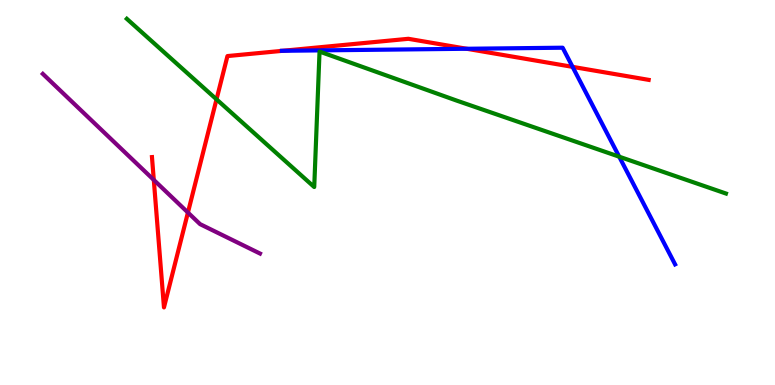[{'lines': ['blue', 'red'], 'intersections': [{'x': 3.65, 'y': 8.68}, {'x': 6.02, 'y': 8.73}, {'x': 7.39, 'y': 8.26}]}, {'lines': ['green', 'red'], 'intersections': [{'x': 2.79, 'y': 7.42}]}, {'lines': ['purple', 'red'], 'intersections': [{'x': 1.98, 'y': 5.33}, {'x': 2.42, 'y': 4.48}]}, {'lines': ['blue', 'green'], 'intersections': [{'x': 7.99, 'y': 5.93}]}, {'lines': ['blue', 'purple'], 'intersections': []}, {'lines': ['green', 'purple'], 'intersections': []}]